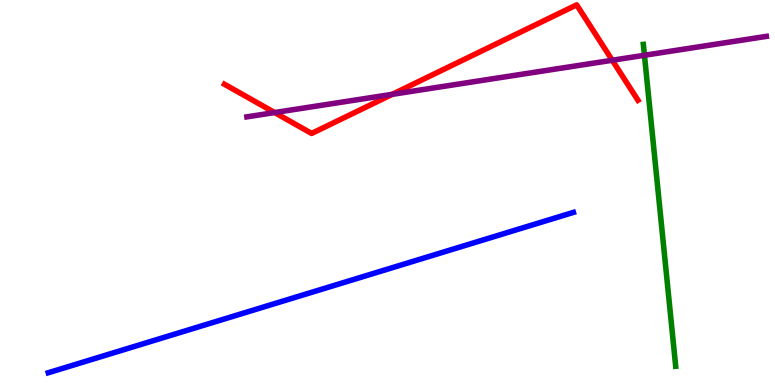[{'lines': ['blue', 'red'], 'intersections': []}, {'lines': ['green', 'red'], 'intersections': []}, {'lines': ['purple', 'red'], 'intersections': [{'x': 3.54, 'y': 7.08}, {'x': 5.06, 'y': 7.55}, {'x': 7.9, 'y': 8.44}]}, {'lines': ['blue', 'green'], 'intersections': []}, {'lines': ['blue', 'purple'], 'intersections': []}, {'lines': ['green', 'purple'], 'intersections': [{'x': 8.32, 'y': 8.56}]}]